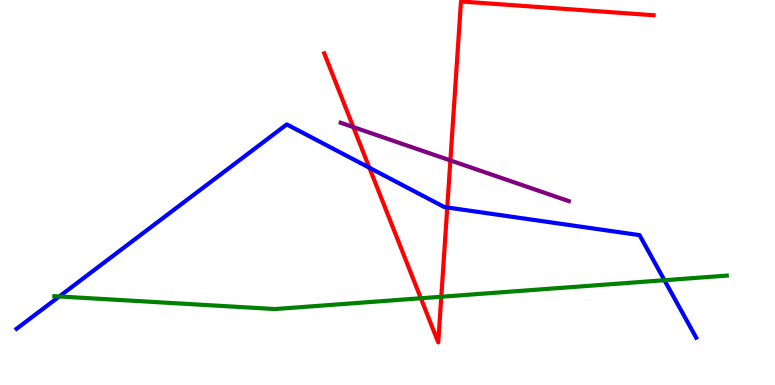[{'lines': ['blue', 'red'], 'intersections': [{'x': 4.77, 'y': 5.64}, {'x': 5.77, 'y': 4.61}]}, {'lines': ['green', 'red'], 'intersections': [{'x': 5.43, 'y': 2.25}, {'x': 5.69, 'y': 2.29}]}, {'lines': ['purple', 'red'], 'intersections': [{'x': 4.56, 'y': 6.7}, {'x': 5.81, 'y': 5.83}]}, {'lines': ['blue', 'green'], 'intersections': [{'x': 0.765, 'y': 2.3}, {'x': 8.57, 'y': 2.72}]}, {'lines': ['blue', 'purple'], 'intersections': []}, {'lines': ['green', 'purple'], 'intersections': []}]